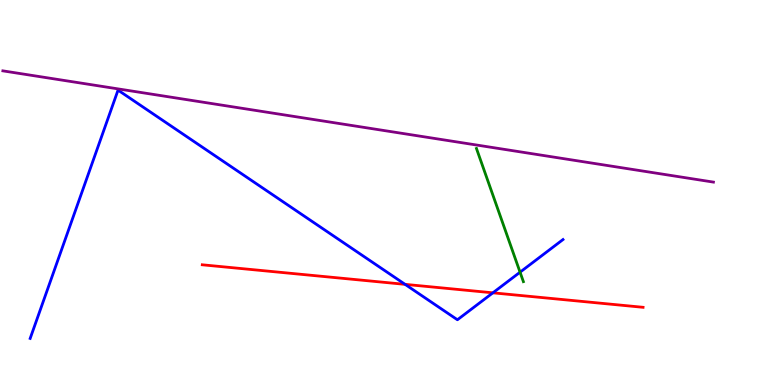[{'lines': ['blue', 'red'], 'intersections': [{'x': 5.23, 'y': 2.61}, {'x': 6.36, 'y': 2.39}]}, {'lines': ['green', 'red'], 'intersections': []}, {'lines': ['purple', 'red'], 'intersections': []}, {'lines': ['blue', 'green'], 'intersections': [{'x': 6.71, 'y': 2.93}]}, {'lines': ['blue', 'purple'], 'intersections': []}, {'lines': ['green', 'purple'], 'intersections': []}]